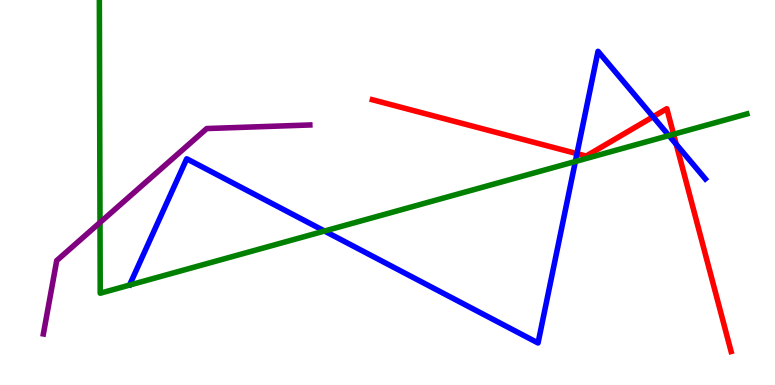[{'lines': ['blue', 'red'], 'intersections': [{'x': 7.44, 'y': 6.01}, {'x': 8.43, 'y': 6.97}, {'x': 8.73, 'y': 6.25}]}, {'lines': ['green', 'red'], 'intersections': [{'x': 8.69, 'y': 6.51}]}, {'lines': ['purple', 'red'], 'intersections': []}, {'lines': ['blue', 'green'], 'intersections': [{'x': 4.19, 'y': 4.0}, {'x': 7.42, 'y': 5.81}, {'x': 8.63, 'y': 6.48}]}, {'lines': ['blue', 'purple'], 'intersections': []}, {'lines': ['green', 'purple'], 'intersections': [{'x': 1.29, 'y': 4.22}]}]